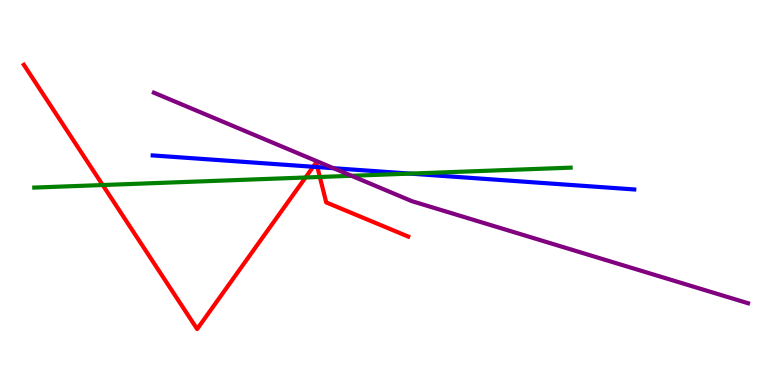[{'lines': ['blue', 'red'], 'intersections': [{'x': 4.04, 'y': 5.67}, {'x': 4.09, 'y': 5.66}]}, {'lines': ['green', 'red'], 'intersections': [{'x': 1.33, 'y': 5.19}, {'x': 3.94, 'y': 5.39}, {'x': 4.13, 'y': 5.4}]}, {'lines': ['purple', 'red'], 'intersections': []}, {'lines': ['blue', 'green'], 'intersections': [{'x': 5.29, 'y': 5.49}]}, {'lines': ['blue', 'purple'], 'intersections': [{'x': 4.3, 'y': 5.63}]}, {'lines': ['green', 'purple'], 'intersections': [{'x': 4.54, 'y': 5.43}]}]